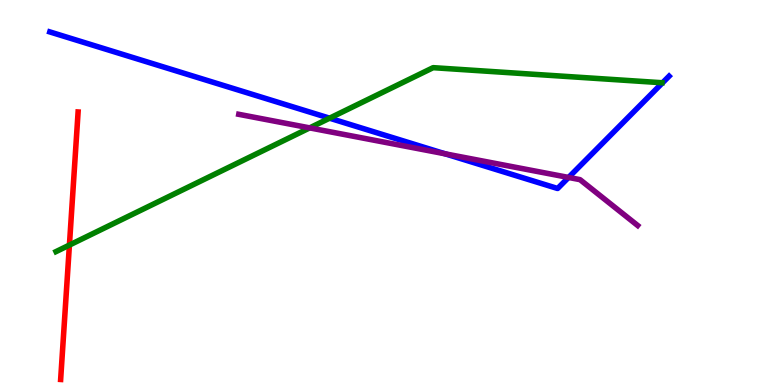[{'lines': ['blue', 'red'], 'intersections': []}, {'lines': ['green', 'red'], 'intersections': [{'x': 0.896, 'y': 3.63}]}, {'lines': ['purple', 'red'], 'intersections': []}, {'lines': ['blue', 'green'], 'intersections': [{'x': 4.25, 'y': 6.93}]}, {'lines': ['blue', 'purple'], 'intersections': [{'x': 5.74, 'y': 6.0}, {'x': 7.34, 'y': 5.39}]}, {'lines': ['green', 'purple'], 'intersections': [{'x': 4.0, 'y': 6.68}]}]